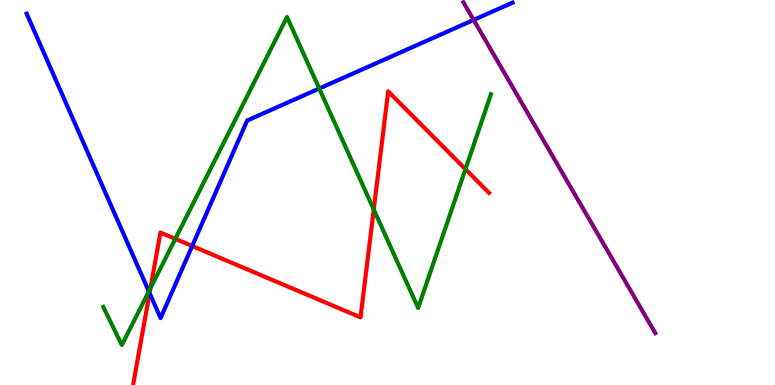[{'lines': ['blue', 'red'], 'intersections': [{'x': 1.93, 'y': 2.39}, {'x': 2.48, 'y': 3.61}]}, {'lines': ['green', 'red'], 'intersections': [{'x': 1.94, 'y': 2.51}, {'x': 2.26, 'y': 3.8}, {'x': 4.82, 'y': 4.56}, {'x': 6.01, 'y': 5.61}]}, {'lines': ['purple', 'red'], 'intersections': []}, {'lines': ['blue', 'green'], 'intersections': [{'x': 1.92, 'y': 2.43}, {'x': 4.12, 'y': 7.7}]}, {'lines': ['blue', 'purple'], 'intersections': [{'x': 6.11, 'y': 9.48}]}, {'lines': ['green', 'purple'], 'intersections': []}]